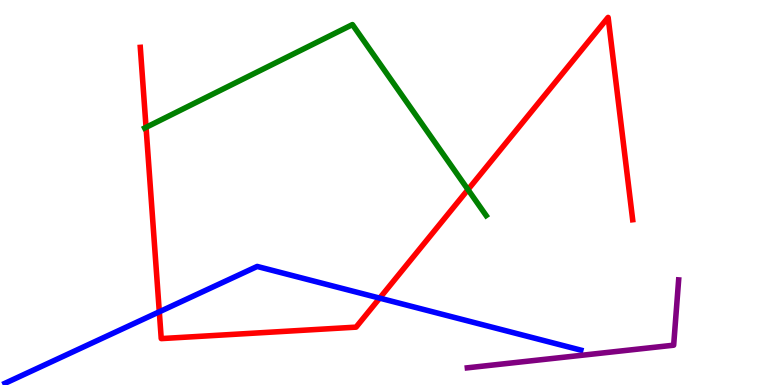[{'lines': ['blue', 'red'], 'intersections': [{'x': 2.06, 'y': 1.9}, {'x': 4.9, 'y': 2.26}]}, {'lines': ['green', 'red'], 'intersections': [{'x': 1.88, 'y': 6.69}, {'x': 6.04, 'y': 5.08}]}, {'lines': ['purple', 'red'], 'intersections': []}, {'lines': ['blue', 'green'], 'intersections': []}, {'lines': ['blue', 'purple'], 'intersections': []}, {'lines': ['green', 'purple'], 'intersections': []}]